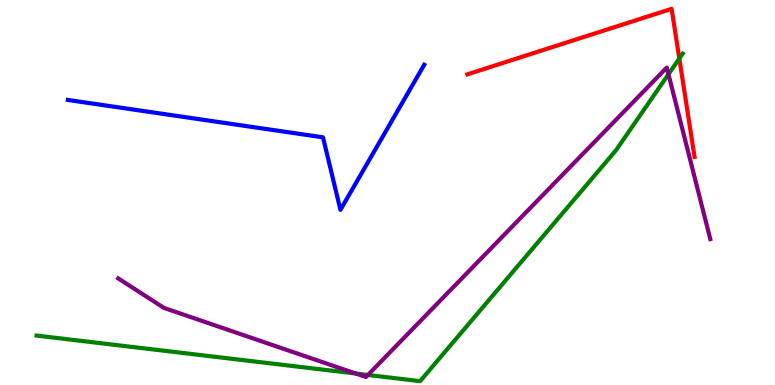[{'lines': ['blue', 'red'], 'intersections': []}, {'lines': ['green', 'red'], 'intersections': [{'x': 8.77, 'y': 8.48}]}, {'lines': ['purple', 'red'], 'intersections': []}, {'lines': ['blue', 'green'], 'intersections': []}, {'lines': ['blue', 'purple'], 'intersections': []}, {'lines': ['green', 'purple'], 'intersections': [{'x': 4.59, 'y': 0.298}, {'x': 4.75, 'y': 0.261}, {'x': 8.63, 'y': 8.07}]}]